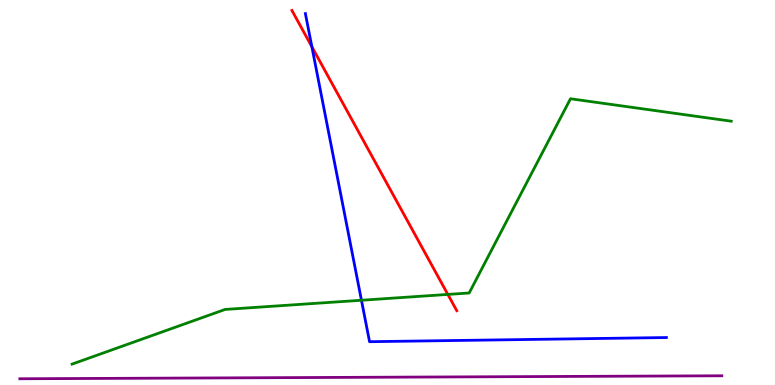[{'lines': ['blue', 'red'], 'intersections': [{'x': 4.02, 'y': 8.79}]}, {'lines': ['green', 'red'], 'intersections': [{'x': 5.78, 'y': 2.35}]}, {'lines': ['purple', 'red'], 'intersections': []}, {'lines': ['blue', 'green'], 'intersections': [{'x': 4.66, 'y': 2.2}]}, {'lines': ['blue', 'purple'], 'intersections': []}, {'lines': ['green', 'purple'], 'intersections': []}]